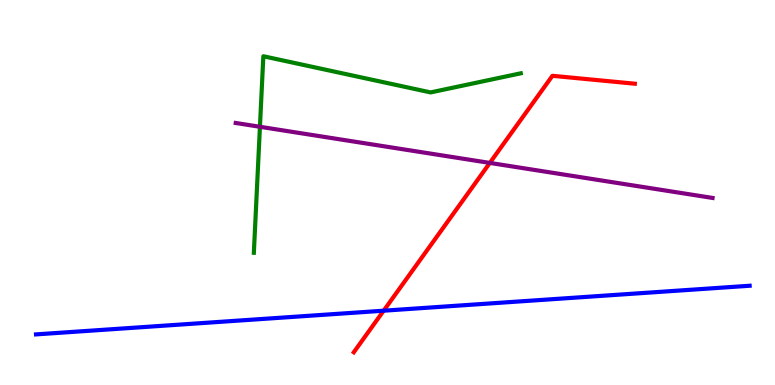[{'lines': ['blue', 'red'], 'intersections': [{'x': 4.95, 'y': 1.93}]}, {'lines': ['green', 'red'], 'intersections': []}, {'lines': ['purple', 'red'], 'intersections': [{'x': 6.32, 'y': 5.77}]}, {'lines': ['blue', 'green'], 'intersections': []}, {'lines': ['blue', 'purple'], 'intersections': []}, {'lines': ['green', 'purple'], 'intersections': [{'x': 3.35, 'y': 6.71}]}]